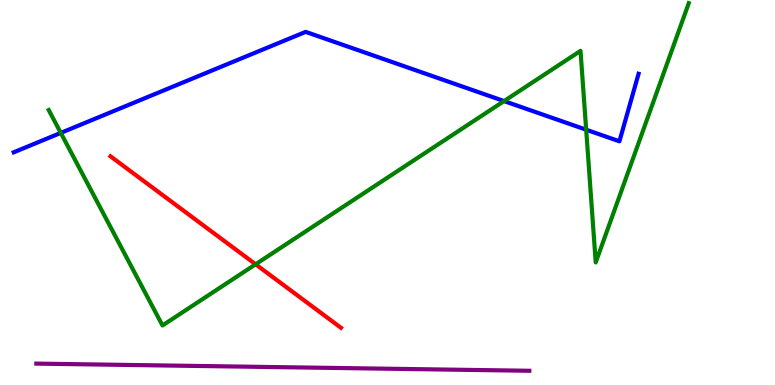[{'lines': ['blue', 'red'], 'intersections': []}, {'lines': ['green', 'red'], 'intersections': [{'x': 3.3, 'y': 3.14}]}, {'lines': ['purple', 'red'], 'intersections': []}, {'lines': ['blue', 'green'], 'intersections': [{'x': 0.784, 'y': 6.55}, {'x': 6.5, 'y': 7.37}, {'x': 7.56, 'y': 6.63}]}, {'lines': ['blue', 'purple'], 'intersections': []}, {'lines': ['green', 'purple'], 'intersections': []}]